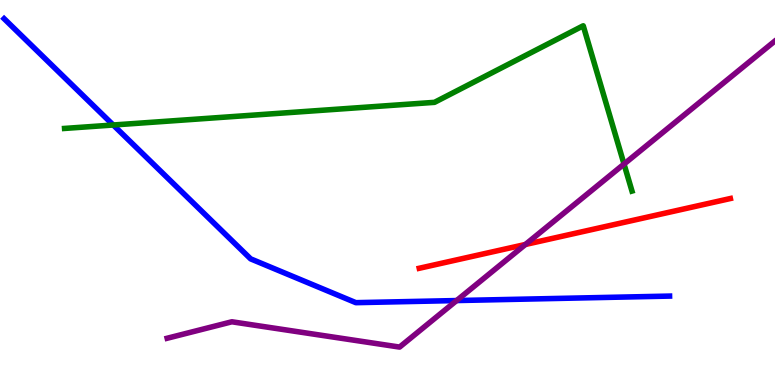[{'lines': ['blue', 'red'], 'intersections': []}, {'lines': ['green', 'red'], 'intersections': []}, {'lines': ['purple', 'red'], 'intersections': [{'x': 6.78, 'y': 3.65}]}, {'lines': ['blue', 'green'], 'intersections': [{'x': 1.46, 'y': 6.75}]}, {'lines': ['blue', 'purple'], 'intersections': [{'x': 5.89, 'y': 2.19}]}, {'lines': ['green', 'purple'], 'intersections': [{'x': 8.05, 'y': 5.74}]}]